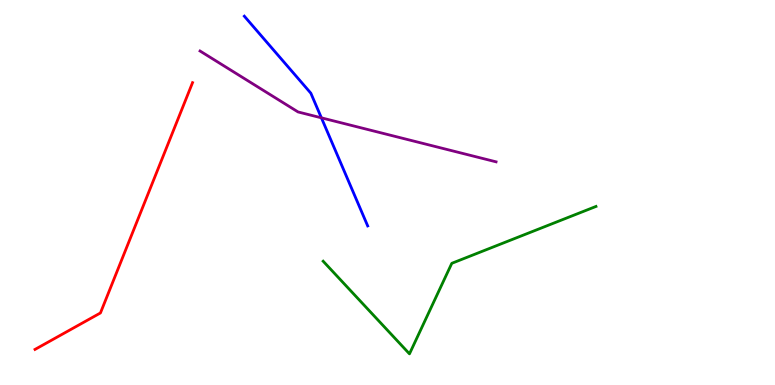[{'lines': ['blue', 'red'], 'intersections': []}, {'lines': ['green', 'red'], 'intersections': []}, {'lines': ['purple', 'red'], 'intersections': []}, {'lines': ['blue', 'green'], 'intersections': []}, {'lines': ['blue', 'purple'], 'intersections': [{'x': 4.15, 'y': 6.94}]}, {'lines': ['green', 'purple'], 'intersections': []}]